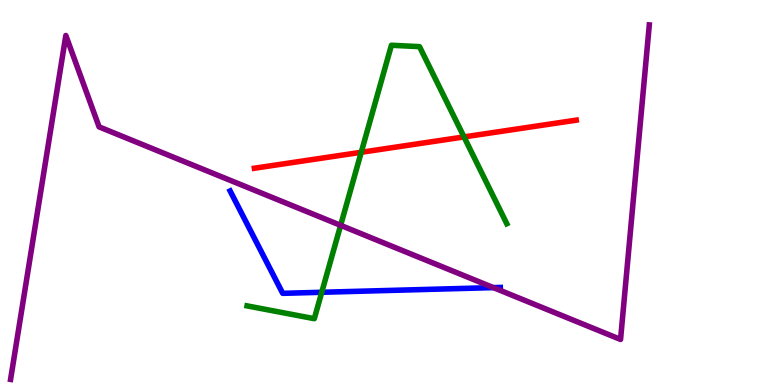[{'lines': ['blue', 'red'], 'intersections': []}, {'lines': ['green', 'red'], 'intersections': [{'x': 4.66, 'y': 6.04}, {'x': 5.99, 'y': 6.44}]}, {'lines': ['purple', 'red'], 'intersections': []}, {'lines': ['blue', 'green'], 'intersections': [{'x': 4.15, 'y': 2.41}]}, {'lines': ['blue', 'purple'], 'intersections': [{'x': 6.37, 'y': 2.53}]}, {'lines': ['green', 'purple'], 'intersections': [{'x': 4.4, 'y': 4.15}]}]